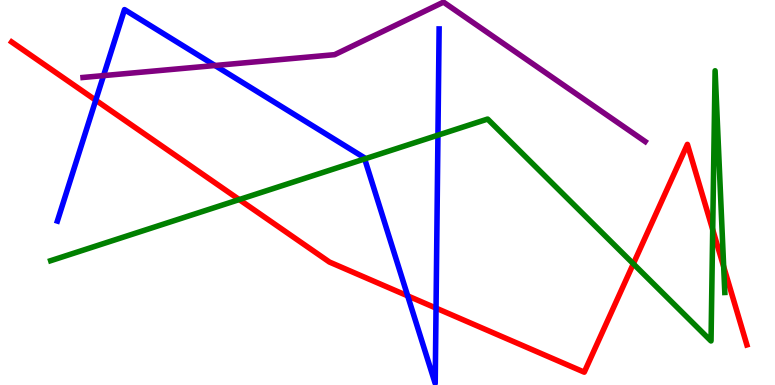[{'lines': ['blue', 'red'], 'intersections': [{'x': 1.24, 'y': 7.4}, {'x': 5.26, 'y': 2.32}, {'x': 5.63, 'y': 2.0}]}, {'lines': ['green', 'red'], 'intersections': [{'x': 3.09, 'y': 4.82}, {'x': 8.17, 'y': 3.15}, {'x': 9.2, 'y': 4.03}, {'x': 9.34, 'y': 3.07}]}, {'lines': ['purple', 'red'], 'intersections': []}, {'lines': ['blue', 'green'], 'intersections': [{'x': 4.71, 'y': 5.87}, {'x': 5.65, 'y': 6.49}]}, {'lines': ['blue', 'purple'], 'intersections': [{'x': 1.34, 'y': 8.04}, {'x': 2.77, 'y': 8.3}]}, {'lines': ['green', 'purple'], 'intersections': []}]